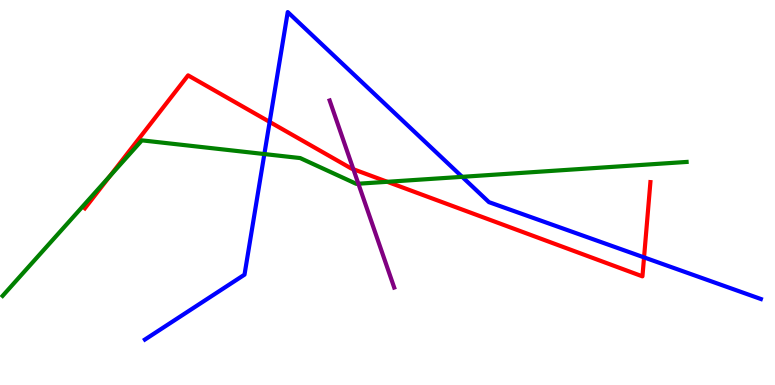[{'lines': ['blue', 'red'], 'intersections': [{'x': 3.48, 'y': 6.83}, {'x': 8.31, 'y': 3.31}]}, {'lines': ['green', 'red'], 'intersections': [{'x': 1.42, 'y': 5.43}, {'x': 5.0, 'y': 5.28}]}, {'lines': ['purple', 'red'], 'intersections': [{'x': 4.56, 'y': 5.6}]}, {'lines': ['blue', 'green'], 'intersections': [{'x': 3.41, 'y': 6.0}, {'x': 5.96, 'y': 5.41}]}, {'lines': ['blue', 'purple'], 'intersections': []}, {'lines': ['green', 'purple'], 'intersections': [{'x': 4.62, 'y': 5.23}]}]